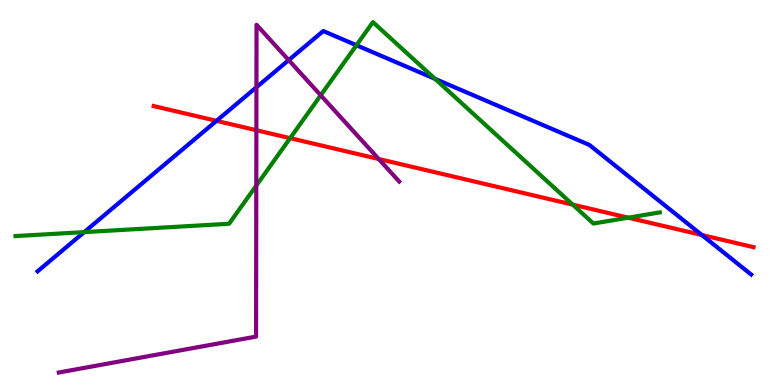[{'lines': ['blue', 'red'], 'intersections': [{'x': 2.79, 'y': 6.86}, {'x': 9.06, 'y': 3.9}]}, {'lines': ['green', 'red'], 'intersections': [{'x': 3.74, 'y': 6.41}, {'x': 7.39, 'y': 4.68}, {'x': 8.11, 'y': 4.35}]}, {'lines': ['purple', 'red'], 'intersections': [{'x': 3.31, 'y': 6.62}, {'x': 4.89, 'y': 5.87}]}, {'lines': ['blue', 'green'], 'intersections': [{'x': 1.09, 'y': 3.97}, {'x': 4.6, 'y': 8.83}, {'x': 5.61, 'y': 7.95}]}, {'lines': ['blue', 'purple'], 'intersections': [{'x': 3.31, 'y': 7.73}, {'x': 3.73, 'y': 8.44}]}, {'lines': ['green', 'purple'], 'intersections': [{'x': 3.31, 'y': 5.18}, {'x': 4.14, 'y': 7.52}]}]